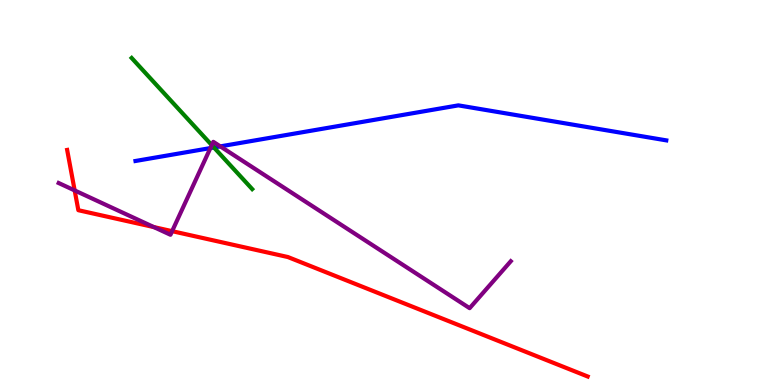[{'lines': ['blue', 'red'], 'intersections': []}, {'lines': ['green', 'red'], 'intersections': []}, {'lines': ['purple', 'red'], 'intersections': [{'x': 0.963, 'y': 5.05}, {'x': 1.99, 'y': 4.1}, {'x': 2.22, 'y': 4.0}]}, {'lines': ['blue', 'green'], 'intersections': [{'x': 2.76, 'y': 6.17}]}, {'lines': ['blue', 'purple'], 'intersections': [{'x': 2.71, 'y': 6.15}, {'x': 2.84, 'y': 6.2}]}, {'lines': ['green', 'purple'], 'intersections': [{'x': 2.73, 'y': 6.23}]}]